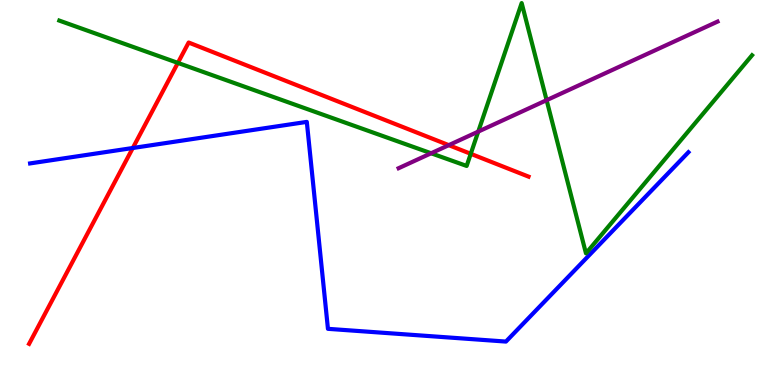[{'lines': ['blue', 'red'], 'intersections': [{'x': 1.71, 'y': 6.16}]}, {'lines': ['green', 'red'], 'intersections': [{'x': 2.3, 'y': 8.37}, {'x': 6.07, 'y': 6.0}]}, {'lines': ['purple', 'red'], 'intersections': [{'x': 5.79, 'y': 6.23}]}, {'lines': ['blue', 'green'], 'intersections': []}, {'lines': ['blue', 'purple'], 'intersections': []}, {'lines': ['green', 'purple'], 'intersections': [{'x': 5.56, 'y': 6.02}, {'x': 6.17, 'y': 6.58}, {'x': 7.05, 'y': 7.4}]}]